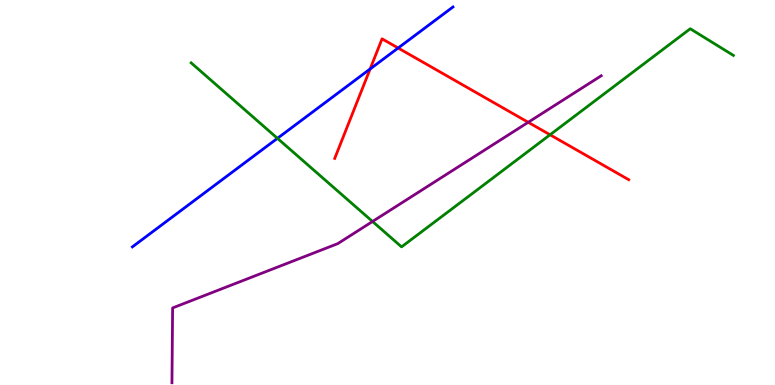[{'lines': ['blue', 'red'], 'intersections': [{'x': 4.78, 'y': 8.21}, {'x': 5.14, 'y': 8.75}]}, {'lines': ['green', 'red'], 'intersections': [{'x': 7.1, 'y': 6.5}]}, {'lines': ['purple', 'red'], 'intersections': [{'x': 6.82, 'y': 6.82}]}, {'lines': ['blue', 'green'], 'intersections': [{'x': 3.58, 'y': 6.41}]}, {'lines': ['blue', 'purple'], 'intersections': []}, {'lines': ['green', 'purple'], 'intersections': [{'x': 4.81, 'y': 4.25}]}]